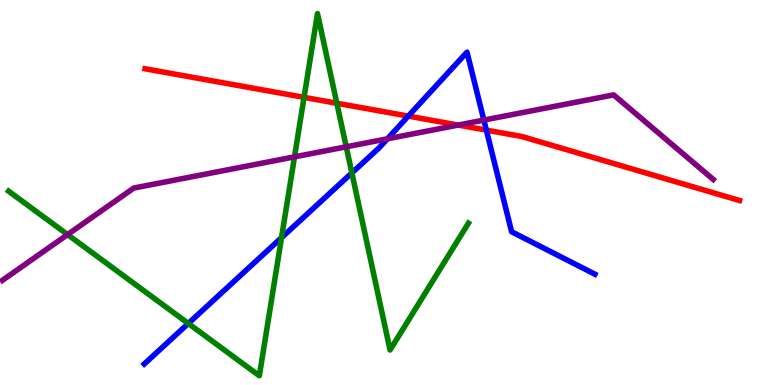[{'lines': ['blue', 'red'], 'intersections': [{'x': 5.27, 'y': 6.98}, {'x': 6.28, 'y': 6.62}]}, {'lines': ['green', 'red'], 'intersections': [{'x': 3.92, 'y': 7.47}, {'x': 4.35, 'y': 7.32}]}, {'lines': ['purple', 'red'], 'intersections': [{'x': 5.91, 'y': 6.75}]}, {'lines': ['blue', 'green'], 'intersections': [{'x': 2.43, 'y': 1.6}, {'x': 3.63, 'y': 3.83}, {'x': 4.54, 'y': 5.51}]}, {'lines': ['blue', 'purple'], 'intersections': [{'x': 5.0, 'y': 6.39}, {'x': 6.24, 'y': 6.88}]}, {'lines': ['green', 'purple'], 'intersections': [{'x': 0.872, 'y': 3.91}, {'x': 3.8, 'y': 5.93}, {'x': 4.47, 'y': 6.19}]}]